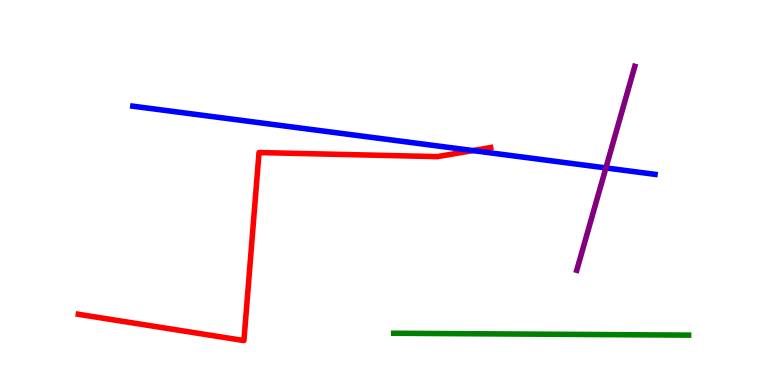[{'lines': ['blue', 'red'], 'intersections': [{'x': 6.1, 'y': 6.09}]}, {'lines': ['green', 'red'], 'intersections': []}, {'lines': ['purple', 'red'], 'intersections': []}, {'lines': ['blue', 'green'], 'intersections': []}, {'lines': ['blue', 'purple'], 'intersections': [{'x': 7.82, 'y': 5.64}]}, {'lines': ['green', 'purple'], 'intersections': []}]